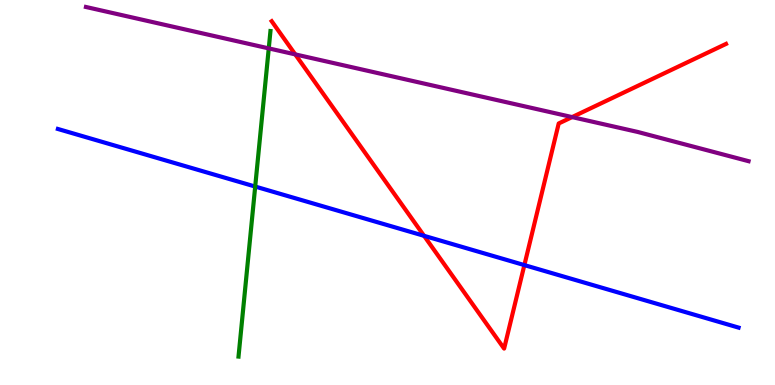[{'lines': ['blue', 'red'], 'intersections': [{'x': 5.47, 'y': 3.87}, {'x': 6.77, 'y': 3.11}]}, {'lines': ['green', 'red'], 'intersections': []}, {'lines': ['purple', 'red'], 'intersections': [{'x': 3.81, 'y': 8.59}, {'x': 7.38, 'y': 6.96}]}, {'lines': ['blue', 'green'], 'intersections': [{'x': 3.29, 'y': 5.15}]}, {'lines': ['blue', 'purple'], 'intersections': []}, {'lines': ['green', 'purple'], 'intersections': [{'x': 3.47, 'y': 8.74}]}]